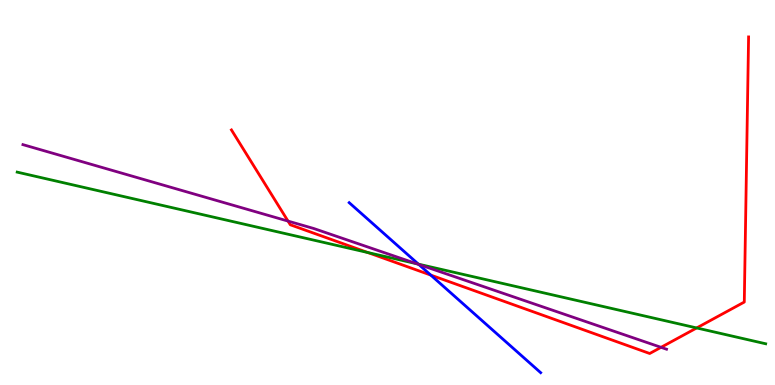[{'lines': ['blue', 'red'], 'intersections': [{'x': 5.56, 'y': 2.86}]}, {'lines': ['green', 'red'], 'intersections': [{'x': 4.75, 'y': 3.44}, {'x': 8.99, 'y': 1.48}]}, {'lines': ['purple', 'red'], 'intersections': [{'x': 3.72, 'y': 4.26}, {'x': 8.53, 'y': 0.979}]}, {'lines': ['blue', 'green'], 'intersections': [{'x': 5.4, 'y': 3.14}]}, {'lines': ['blue', 'purple'], 'intersections': [{'x': 5.4, 'y': 3.13}]}, {'lines': ['green', 'purple'], 'intersections': [{'x': 5.38, 'y': 3.15}]}]